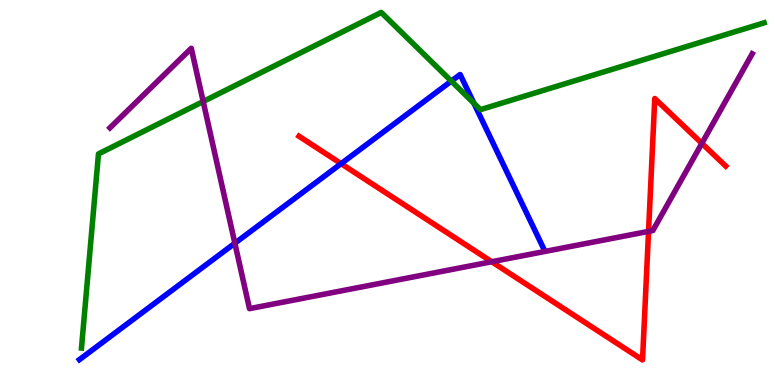[{'lines': ['blue', 'red'], 'intersections': [{'x': 4.4, 'y': 5.75}]}, {'lines': ['green', 'red'], 'intersections': []}, {'lines': ['purple', 'red'], 'intersections': [{'x': 6.35, 'y': 3.2}, {'x': 8.37, 'y': 3.99}, {'x': 9.06, 'y': 6.28}]}, {'lines': ['blue', 'green'], 'intersections': [{'x': 5.82, 'y': 7.89}, {'x': 6.12, 'y': 7.32}]}, {'lines': ['blue', 'purple'], 'intersections': [{'x': 3.03, 'y': 3.68}]}, {'lines': ['green', 'purple'], 'intersections': [{'x': 2.62, 'y': 7.36}]}]